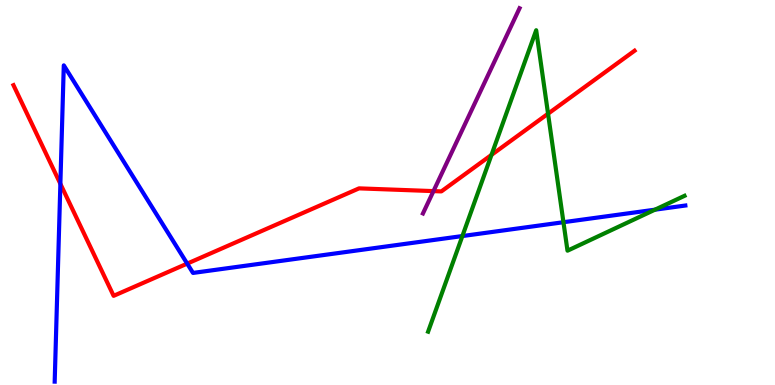[{'lines': ['blue', 'red'], 'intersections': [{'x': 0.779, 'y': 5.23}, {'x': 2.42, 'y': 3.15}]}, {'lines': ['green', 'red'], 'intersections': [{'x': 6.34, 'y': 5.98}, {'x': 7.07, 'y': 7.05}]}, {'lines': ['purple', 'red'], 'intersections': [{'x': 5.59, 'y': 5.04}]}, {'lines': ['blue', 'green'], 'intersections': [{'x': 5.97, 'y': 3.87}, {'x': 7.27, 'y': 4.23}, {'x': 8.45, 'y': 4.55}]}, {'lines': ['blue', 'purple'], 'intersections': []}, {'lines': ['green', 'purple'], 'intersections': []}]